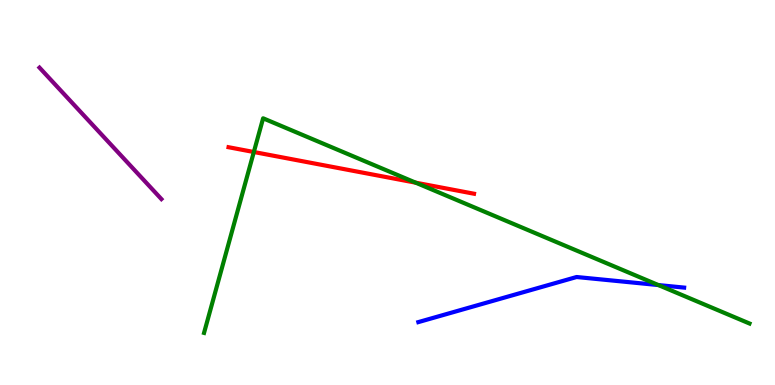[{'lines': ['blue', 'red'], 'intersections': []}, {'lines': ['green', 'red'], 'intersections': [{'x': 3.28, 'y': 6.05}, {'x': 5.36, 'y': 5.25}]}, {'lines': ['purple', 'red'], 'intersections': []}, {'lines': ['blue', 'green'], 'intersections': [{'x': 8.5, 'y': 2.6}]}, {'lines': ['blue', 'purple'], 'intersections': []}, {'lines': ['green', 'purple'], 'intersections': []}]